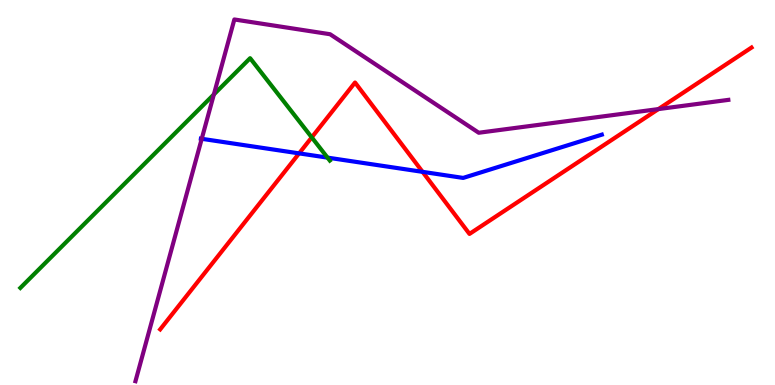[{'lines': ['blue', 'red'], 'intersections': [{'x': 3.86, 'y': 6.02}, {'x': 5.45, 'y': 5.54}]}, {'lines': ['green', 'red'], 'intersections': [{'x': 4.02, 'y': 6.43}]}, {'lines': ['purple', 'red'], 'intersections': [{'x': 8.5, 'y': 7.17}]}, {'lines': ['blue', 'green'], 'intersections': [{'x': 4.23, 'y': 5.91}]}, {'lines': ['blue', 'purple'], 'intersections': [{'x': 2.6, 'y': 6.39}]}, {'lines': ['green', 'purple'], 'intersections': [{'x': 2.76, 'y': 7.55}]}]